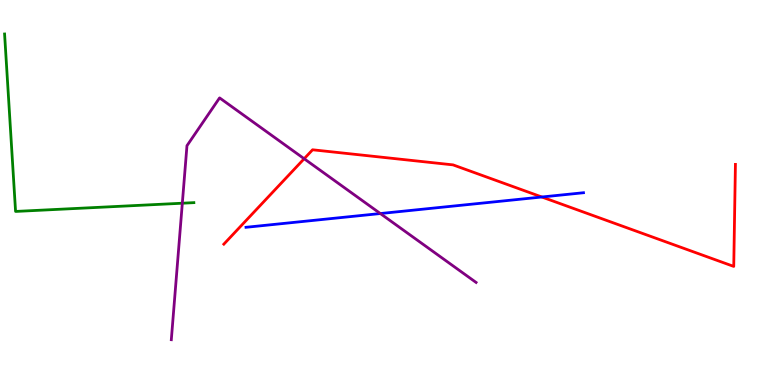[{'lines': ['blue', 'red'], 'intersections': [{'x': 6.99, 'y': 4.88}]}, {'lines': ['green', 'red'], 'intersections': []}, {'lines': ['purple', 'red'], 'intersections': [{'x': 3.92, 'y': 5.88}]}, {'lines': ['blue', 'green'], 'intersections': []}, {'lines': ['blue', 'purple'], 'intersections': [{'x': 4.91, 'y': 4.45}]}, {'lines': ['green', 'purple'], 'intersections': [{'x': 2.35, 'y': 4.72}]}]